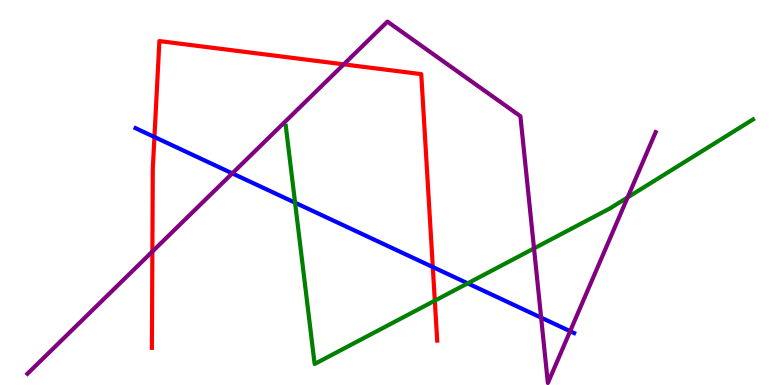[{'lines': ['blue', 'red'], 'intersections': [{'x': 1.99, 'y': 6.44}, {'x': 5.58, 'y': 3.06}]}, {'lines': ['green', 'red'], 'intersections': [{'x': 5.61, 'y': 2.19}]}, {'lines': ['purple', 'red'], 'intersections': [{'x': 1.97, 'y': 3.47}, {'x': 4.44, 'y': 8.33}]}, {'lines': ['blue', 'green'], 'intersections': [{'x': 3.81, 'y': 4.74}, {'x': 6.03, 'y': 2.64}]}, {'lines': ['blue', 'purple'], 'intersections': [{'x': 3.0, 'y': 5.5}, {'x': 6.98, 'y': 1.75}, {'x': 7.36, 'y': 1.4}]}, {'lines': ['green', 'purple'], 'intersections': [{'x': 6.89, 'y': 3.55}, {'x': 8.1, 'y': 4.87}]}]